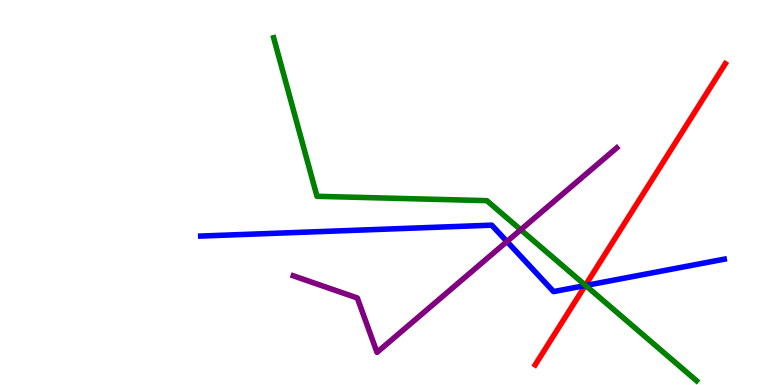[{'lines': ['blue', 'red'], 'intersections': [{'x': 7.55, 'y': 2.58}]}, {'lines': ['green', 'red'], 'intersections': [{'x': 7.55, 'y': 2.59}]}, {'lines': ['purple', 'red'], 'intersections': []}, {'lines': ['blue', 'green'], 'intersections': [{'x': 7.56, 'y': 2.58}]}, {'lines': ['blue', 'purple'], 'intersections': [{'x': 6.54, 'y': 3.73}]}, {'lines': ['green', 'purple'], 'intersections': [{'x': 6.72, 'y': 4.03}]}]